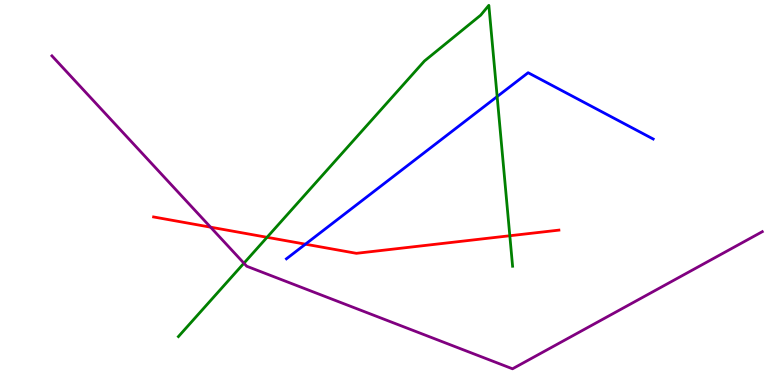[{'lines': ['blue', 'red'], 'intersections': [{'x': 3.94, 'y': 3.66}]}, {'lines': ['green', 'red'], 'intersections': [{'x': 3.45, 'y': 3.84}, {'x': 6.58, 'y': 3.88}]}, {'lines': ['purple', 'red'], 'intersections': [{'x': 2.72, 'y': 4.1}]}, {'lines': ['blue', 'green'], 'intersections': [{'x': 6.41, 'y': 7.49}]}, {'lines': ['blue', 'purple'], 'intersections': []}, {'lines': ['green', 'purple'], 'intersections': [{'x': 3.15, 'y': 3.16}]}]